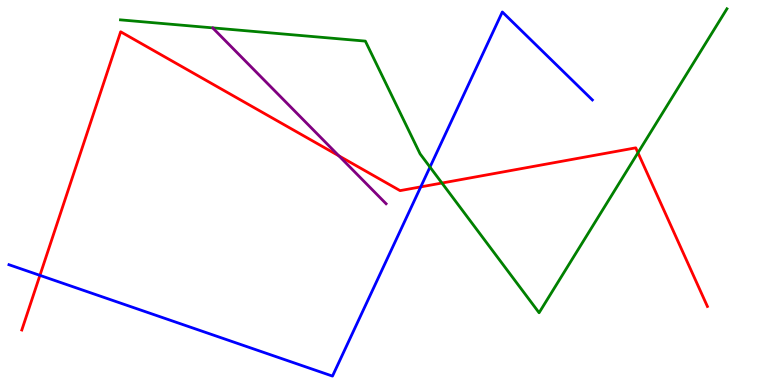[{'lines': ['blue', 'red'], 'intersections': [{'x': 0.515, 'y': 2.85}, {'x': 5.43, 'y': 5.15}]}, {'lines': ['green', 'red'], 'intersections': [{'x': 5.7, 'y': 5.25}, {'x': 8.23, 'y': 6.03}]}, {'lines': ['purple', 'red'], 'intersections': [{'x': 4.37, 'y': 5.95}]}, {'lines': ['blue', 'green'], 'intersections': [{'x': 5.55, 'y': 5.66}]}, {'lines': ['blue', 'purple'], 'intersections': []}, {'lines': ['green', 'purple'], 'intersections': []}]